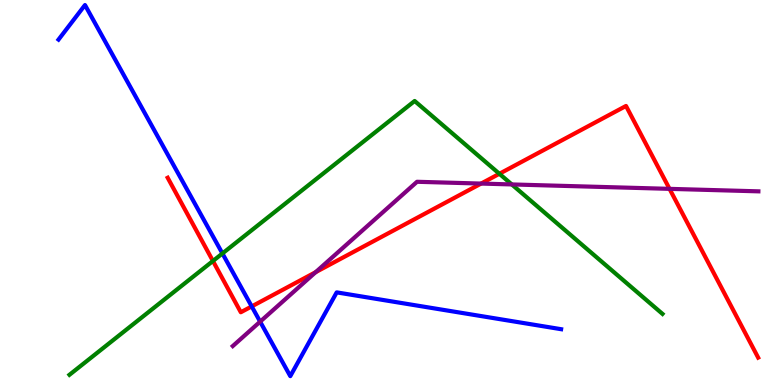[{'lines': ['blue', 'red'], 'intersections': [{'x': 3.25, 'y': 2.04}]}, {'lines': ['green', 'red'], 'intersections': [{'x': 2.75, 'y': 3.22}, {'x': 6.44, 'y': 5.49}]}, {'lines': ['purple', 'red'], 'intersections': [{'x': 4.07, 'y': 2.93}, {'x': 6.21, 'y': 5.23}, {'x': 8.64, 'y': 5.09}]}, {'lines': ['blue', 'green'], 'intersections': [{'x': 2.87, 'y': 3.42}]}, {'lines': ['blue', 'purple'], 'intersections': [{'x': 3.36, 'y': 1.65}]}, {'lines': ['green', 'purple'], 'intersections': [{'x': 6.6, 'y': 5.21}]}]